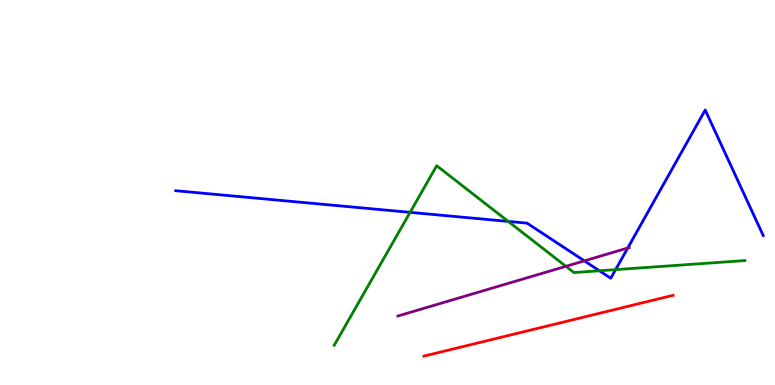[{'lines': ['blue', 'red'], 'intersections': []}, {'lines': ['green', 'red'], 'intersections': []}, {'lines': ['purple', 'red'], 'intersections': []}, {'lines': ['blue', 'green'], 'intersections': [{'x': 5.29, 'y': 4.48}, {'x': 6.56, 'y': 4.25}, {'x': 7.73, 'y': 2.97}, {'x': 7.94, 'y': 3.0}]}, {'lines': ['blue', 'purple'], 'intersections': [{'x': 7.54, 'y': 3.22}, {'x': 8.1, 'y': 3.56}]}, {'lines': ['green', 'purple'], 'intersections': [{'x': 7.3, 'y': 3.08}]}]